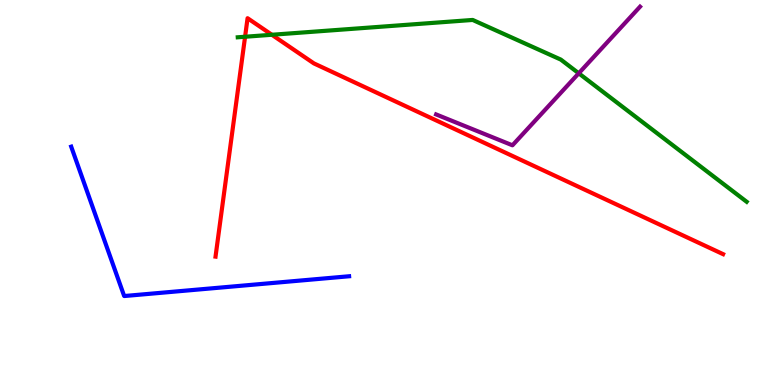[{'lines': ['blue', 'red'], 'intersections': []}, {'lines': ['green', 'red'], 'intersections': [{'x': 3.16, 'y': 9.05}, {'x': 3.51, 'y': 9.1}]}, {'lines': ['purple', 'red'], 'intersections': []}, {'lines': ['blue', 'green'], 'intersections': []}, {'lines': ['blue', 'purple'], 'intersections': []}, {'lines': ['green', 'purple'], 'intersections': [{'x': 7.47, 'y': 8.1}]}]